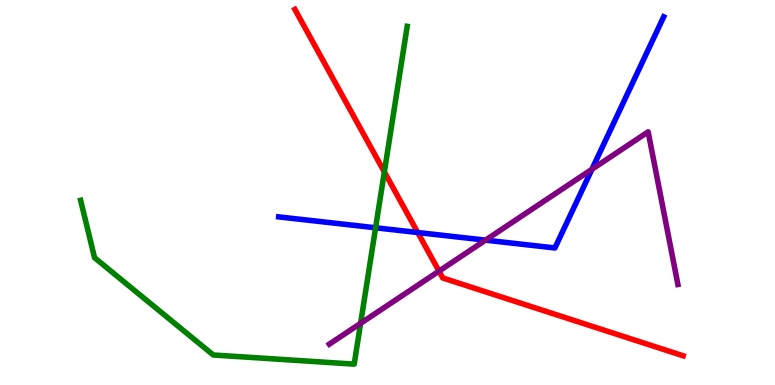[{'lines': ['blue', 'red'], 'intersections': [{'x': 5.39, 'y': 3.96}]}, {'lines': ['green', 'red'], 'intersections': [{'x': 4.96, 'y': 5.54}]}, {'lines': ['purple', 'red'], 'intersections': [{'x': 5.66, 'y': 2.96}]}, {'lines': ['blue', 'green'], 'intersections': [{'x': 4.85, 'y': 4.08}]}, {'lines': ['blue', 'purple'], 'intersections': [{'x': 6.26, 'y': 3.76}, {'x': 7.64, 'y': 5.6}]}, {'lines': ['green', 'purple'], 'intersections': [{'x': 4.65, 'y': 1.6}]}]